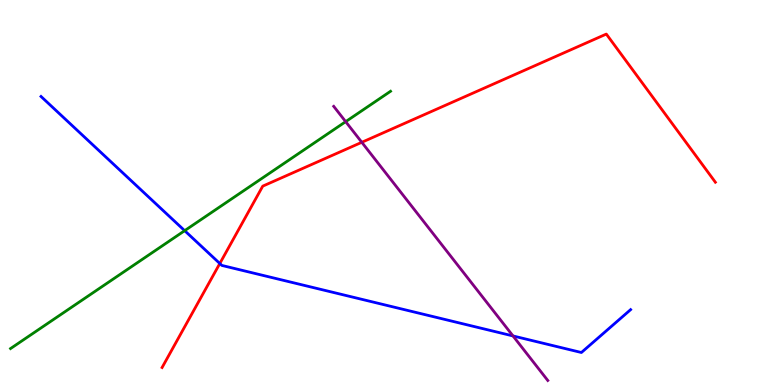[{'lines': ['blue', 'red'], 'intersections': [{'x': 2.84, 'y': 3.16}]}, {'lines': ['green', 'red'], 'intersections': []}, {'lines': ['purple', 'red'], 'intersections': [{'x': 4.67, 'y': 6.3}]}, {'lines': ['blue', 'green'], 'intersections': [{'x': 2.38, 'y': 4.01}]}, {'lines': ['blue', 'purple'], 'intersections': [{'x': 6.62, 'y': 1.27}]}, {'lines': ['green', 'purple'], 'intersections': [{'x': 4.46, 'y': 6.84}]}]